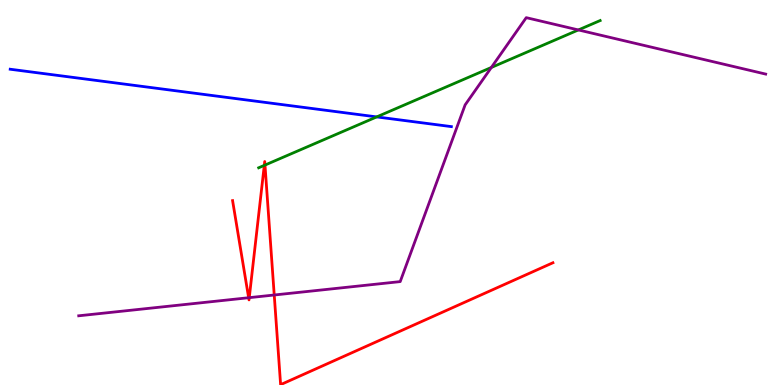[{'lines': ['blue', 'red'], 'intersections': []}, {'lines': ['green', 'red'], 'intersections': [{'x': 3.41, 'y': 5.7}, {'x': 3.42, 'y': 5.71}]}, {'lines': ['purple', 'red'], 'intersections': [{'x': 3.21, 'y': 2.27}, {'x': 3.22, 'y': 2.27}, {'x': 3.54, 'y': 2.34}]}, {'lines': ['blue', 'green'], 'intersections': [{'x': 4.86, 'y': 6.96}]}, {'lines': ['blue', 'purple'], 'intersections': []}, {'lines': ['green', 'purple'], 'intersections': [{'x': 6.34, 'y': 8.25}, {'x': 7.46, 'y': 9.22}]}]